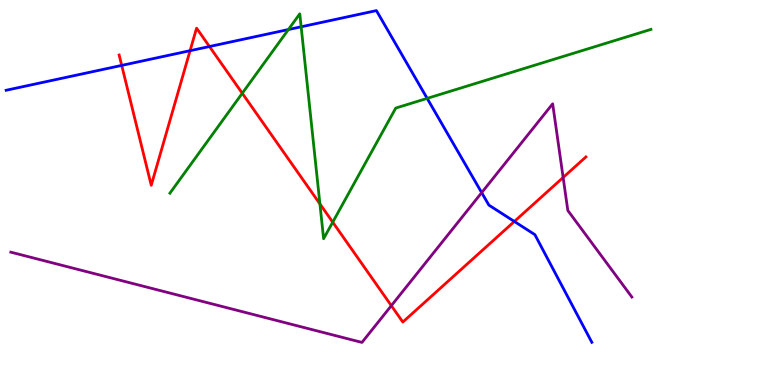[{'lines': ['blue', 'red'], 'intersections': [{'x': 1.57, 'y': 8.3}, {'x': 2.45, 'y': 8.68}, {'x': 2.7, 'y': 8.79}, {'x': 6.64, 'y': 4.25}]}, {'lines': ['green', 'red'], 'intersections': [{'x': 3.13, 'y': 7.58}, {'x': 4.13, 'y': 4.7}, {'x': 4.29, 'y': 4.23}]}, {'lines': ['purple', 'red'], 'intersections': [{'x': 5.05, 'y': 2.06}, {'x': 7.27, 'y': 5.39}]}, {'lines': ['blue', 'green'], 'intersections': [{'x': 3.72, 'y': 9.23}, {'x': 3.89, 'y': 9.3}, {'x': 5.51, 'y': 7.44}]}, {'lines': ['blue', 'purple'], 'intersections': [{'x': 6.22, 'y': 5.0}]}, {'lines': ['green', 'purple'], 'intersections': []}]